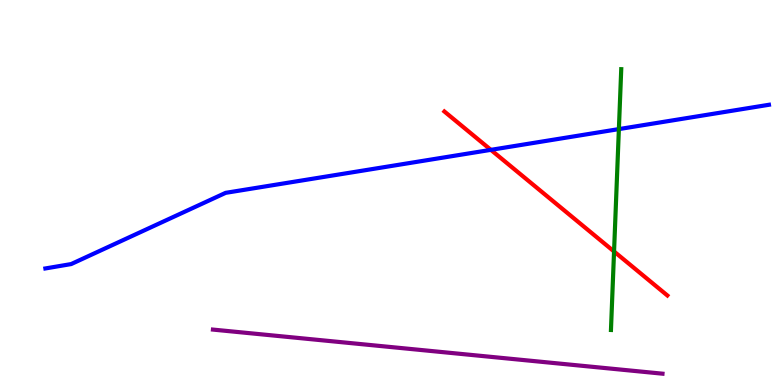[{'lines': ['blue', 'red'], 'intersections': [{'x': 6.33, 'y': 6.11}]}, {'lines': ['green', 'red'], 'intersections': [{'x': 7.92, 'y': 3.47}]}, {'lines': ['purple', 'red'], 'intersections': []}, {'lines': ['blue', 'green'], 'intersections': [{'x': 7.99, 'y': 6.65}]}, {'lines': ['blue', 'purple'], 'intersections': []}, {'lines': ['green', 'purple'], 'intersections': []}]